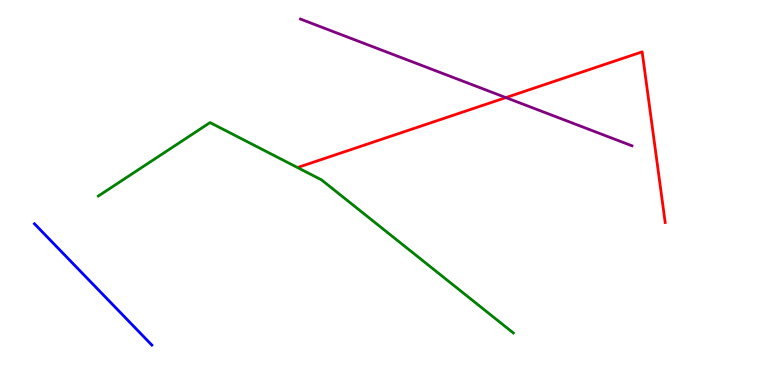[{'lines': ['blue', 'red'], 'intersections': []}, {'lines': ['green', 'red'], 'intersections': []}, {'lines': ['purple', 'red'], 'intersections': [{'x': 6.53, 'y': 7.47}]}, {'lines': ['blue', 'green'], 'intersections': []}, {'lines': ['blue', 'purple'], 'intersections': []}, {'lines': ['green', 'purple'], 'intersections': []}]